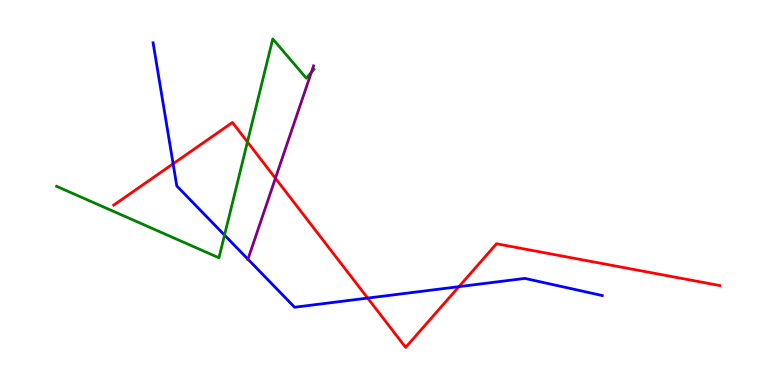[{'lines': ['blue', 'red'], 'intersections': [{'x': 2.23, 'y': 5.75}, {'x': 4.74, 'y': 2.26}, {'x': 5.92, 'y': 2.55}]}, {'lines': ['green', 'red'], 'intersections': [{'x': 3.19, 'y': 6.31}]}, {'lines': ['purple', 'red'], 'intersections': [{'x': 3.55, 'y': 5.37}]}, {'lines': ['blue', 'green'], 'intersections': [{'x': 2.9, 'y': 3.89}]}, {'lines': ['blue', 'purple'], 'intersections': [{'x': 3.2, 'y': 3.27}]}, {'lines': ['green', 'purple'], 'intersections': [{'x': 4.02, 'y': 8.12}]}]